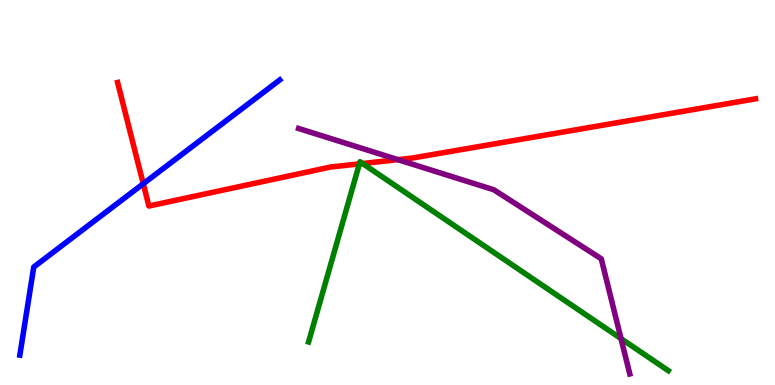[{'lines': ['blue', 'red'], 'intersections': [{'x': 1.85, 'y': 5.23}]}, {'lines': ['green', 'red'], 'intersections': [{'x': 4.64, 'y': 5.74}, {'x': 4.68, 'y': 5.75}]}, {'lines': ['purple', 'red'], 'intersections': [{'x': 5.13, 'y': 5.85}]}, {'lines': ['blue', 'green'], 'intersections': []}, {'lines': ['blue', 'purple'], 'intersections': []}, {'lines': ['green', 'purple'], 'intersections': [{'x': 8.01, 'y': 1.21}]}]